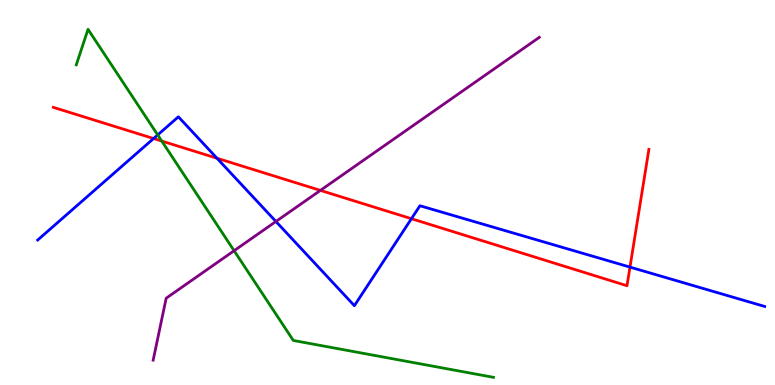[{'lines': ['blue', 'red'], 'intersections': [{'x': 1.98, 'y': 6.4}, {'x': 2.8, 'y': 5.89}, {'x': 5.31, 'y': 4.32}, {'x': 8.13, 'y': 3.06}]}, {'lines': ['green', 'red'], 'intersections': [{'x': 2.09, 'y': 6.34}]}, {'lines': ['purple', 'red'], 'intersections': [{'x': 4.13, 'y': 5.05}]}, {'lines': ['blue', 'green'], 'intersections': [{'x': 2.03, 'y': 6.5}]}, {'lines': ['blue', 'purple'], 'intersections': [{'x': 3.56, 'y': 4.25}]}, {'lines': ['green', 'purple'], 'intersections': [{'x': 3.02, 'y': 3.49}]}]